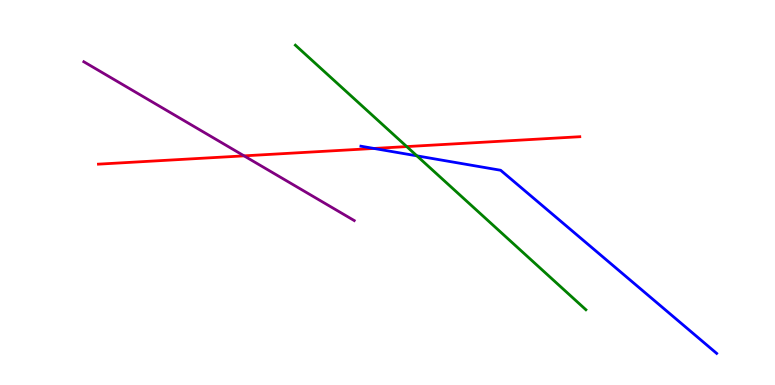[{'lines': ['blue', 'red'], 'intersections': [{'x': 4.83, 'y': 6.14}]}, {'lines': ['green', 'red'], 'intersections': [{'x': 5.25, 'y': 6.19}]}, {'lines': ['purple', 'red'], 'intersections': [{'x': 3.15, 'y': 5.95}]}, {'lines': ['blue', 'green'], 'intersections': [{'x': 5.38, 'y': 5.95}]}, {'lines': ['blue', 'purple'], 'intersections': []}, {'lines': ['green', 'purple'], 'intersections': []}]